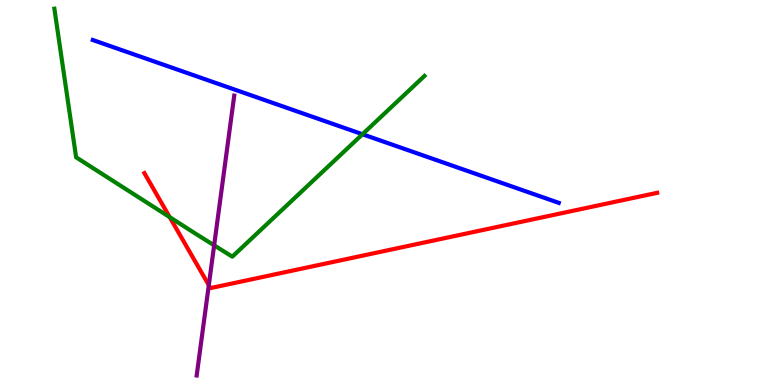[{'lines': ['blue', 'red'], 'intersections': []}, {'lines': ['green', 'red'], 'intersections': [{'x': 2.19, 'y': 4.36}]}, {'lines': ['purple', 'red'], 'intersections': [{'x': 2.69, 'y': 2.59}]}, {'lines': ['blue', 'green'], 'intersections': [{'x': 4.68, 'y': 6.51}]}, {'lines': ['blue', 'purple'], 'intersections': []}, {'lines': ['green', 'purple'], 'intersections': [{'x': 2.76, 'y': 3.63}]}]